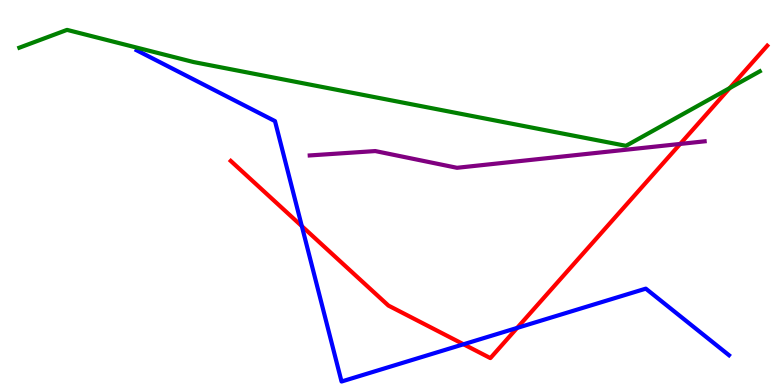[{'lines': ['blue', 'red'], 'intersections': [{'x': 3.89, 'y': 4.13}, {'x': 5.98, 'y': 1.06}, {'x': 6.67, 'y': 1.48}]}, {'lines': ['green', 'red'], 'intersections': [{'x': 9.42, 'y': 7.71}]}, {'lines': ['purple', 'red'], 'intersections': [{'x': 8.78, 'y': 6.26}]}, {'lines': ['blue', 'green'], 'intersections': []}, {'lines': ['blue', 'purple'], 'intersections': []}, {'lines': ['green', 'purple'], 'intersections': []}]